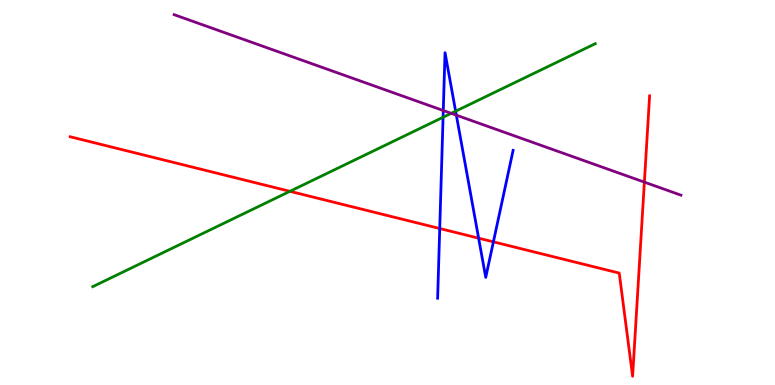[{'lines': ['blue', 'red'], 'intersections': [{'x': 5.67, 'y': 4.06}, {'x': 6.18, 'y': 3.81}, {'x': 6.37, 'y': 3.72}]}, {'lines': ['green', 'red'], 'intersections': [{'x': 3.74, 'y': 5.03}]}, {'lines': ['purple', 'red'], 'intersections': [{'x': 8.31, 'y': 5.27}]}, {'lines': ['blue', 'green'], 'intersections': [{'x': 5.72, 'y': 6.95}, {'x': 5.88, 'y': 7.11}]}, {'lines': ['blue', 'purple'], 'intersections': [{'x': 5.72, 'y': 7.13}, {'x': 5.89, 'y': 7.01}]}, {'lines': ['green', 'purple'], 'intersections': [{'x': 5.82, 'y': 7.06}]}]